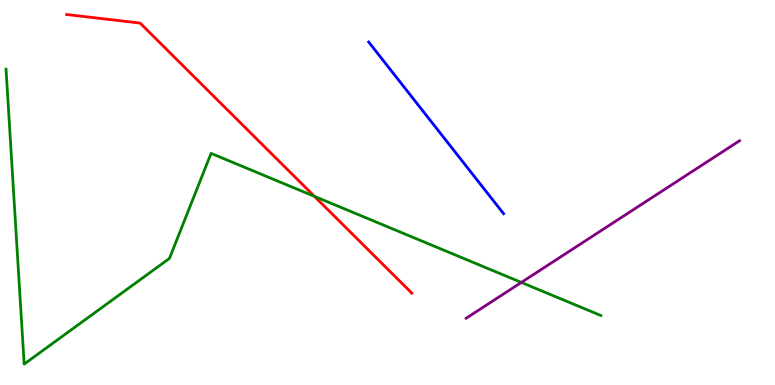[{'lines': ['blue', 'red'], 'intersections': []}, {'lines': ['green', 'red'], 'intersections': [{'x': 4.06, 'y': 4.9}]}, {'lines': ['purple', 'red'], 'intersections': []}, {'lines': ['blue', 'green'], 'intersections': []}, {'lines': ['blue', 'purple'], 'intersections': []}, {'lines': ['green', 'purple'], 'intersections': [{'x': 6.73, 'y': 2.66}]}]